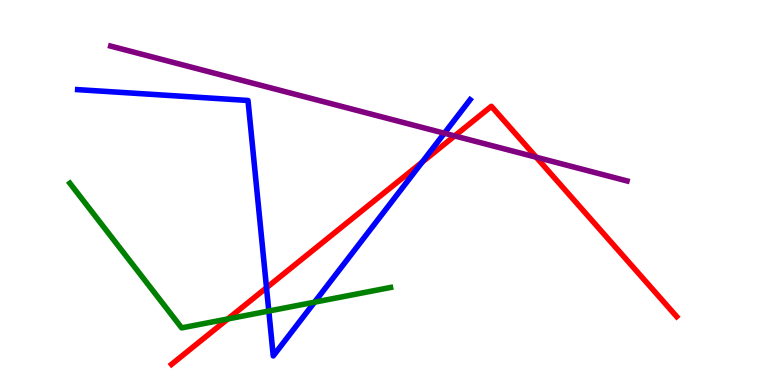[{'lines': ['blue', 'red'], 'intersections': [{'x': 3.44, 'y': 2.53}, {'x': 5.45, 'y': 5.79}]}, {'lines': ['green', 'red'], 'intersections': [{'x': 2.94, 'y': 1.72}]}, {'lines': ['purple', 'red'], 'intersections': [{'x': 5.87, 'y': 6.47}, {'x': 6.92, 'y': 5.92}]}, {'lines': ['blue', 'green'], 'intersections': [{'x': 3.47, 'y': 1.92}, {'x': 4.06, 'y': 2.15}]}, {'lines': ['blue', 'purple'], 'intersections': [{'x': 5.73, 'y': 6.54}]}, {'lines': ['green', 'purple'], 'intersections': []}]